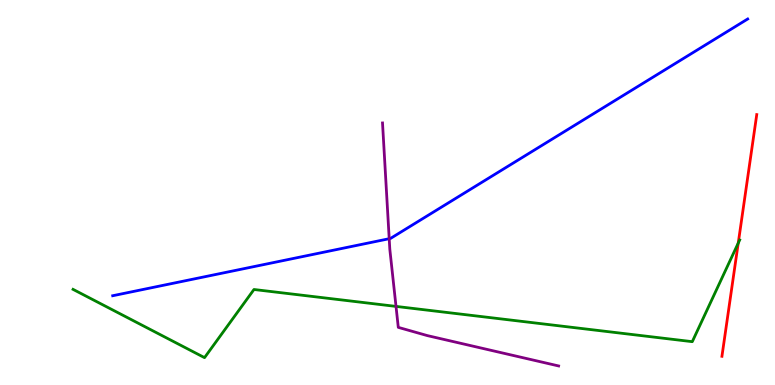[{'lines': ['blue', 'red'], 'intersections': []}, {'lines': ['green', 'red'], 'intersections': [{'x': 9.53, 'y': 3.69}]}, {'lines': ['purple', 'red'], 'intersections': []}, {'lines': ['blue', 'green'], 'intersections': []}, {'lines': ['blue', 'purple'], 'intersections': [{'x': 5.02, 'y': 3.8}]}, {'lines': ['green', 'purple'], 'intersections': [{'x': 5.11, 'y': 2.04}]}]